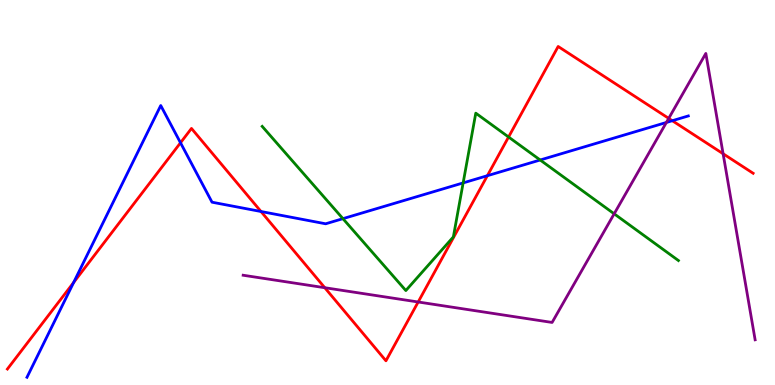[{'lines': ['blue', 'red'], 'intersections': [{'x': 0.951, 'y': 2.66}, {'x': 2.33, 'y': 6.29}, {'x': 3.37, 'y': 4.51}, {'x': 6.29, 'y': 5.44}, {'x': 8.67, 'y': 6.86}]}, {'lines': ['green', 'red'], 'intersections': [{'x': 6.56, 'y': 6.44}]}, {'lines': ['purple', 'red'], 'intersections': [{'x': 4.19, 'y': 2.53}, {'x': 5.4, 'y': 2.16}, {'x': 8.63, 'y': 6.93}, {'x': 9.33, 'y': 6.01}]}, {'lines': ['blue', 'green'], 'intersections': [{'x': 4.42, 'y': 4.32}, {'x': 5.98, 'y': 5.25}, {'x': 6.97, 'y': 5.84}]}, {'lines': ['blue', 'purple'], 'intersections': [{'x': 8.6, 'y': 6.82}]}, {'lines': ['green', 'purple'], 'intersections': [{'x': 7.92, 'y': 4.45}]}]